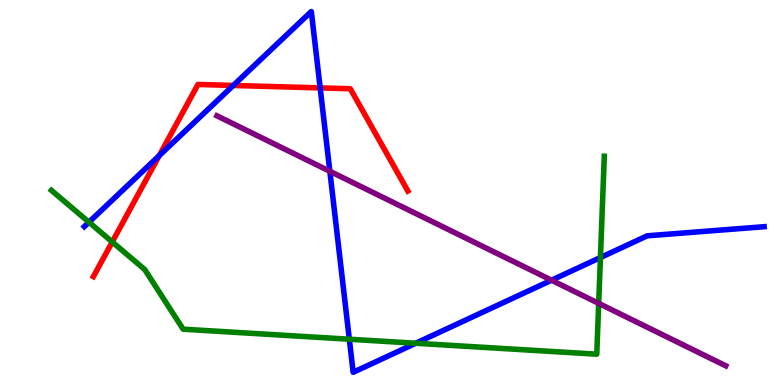[{'lines': ['blue', 'red'], 'intersections': [{'x': 2.05, 'y': 5.96}, {'x': 3.01, 'y': 7.78}, {'x': 4.13, 'y': 7.72}]}, {'lines': ['green', 'red'], 'intersections': [{'x': 1.45, 'y': 3.72}]}, {'lines': ['purple', 'red'], 'intersections': []}, {'lines': ['blue', 'green'], 'intersections': [{'x': 1.15, 'y': 4.23}, {'x': 4.51, 'y': 1.19}, {'x': 5.36, 'y': 1.08}, {'x': 7.75, 'y': 3.31}]}, {'lines': ['blue', 'purple'], 'intersections': [{'x': 4.26, 'y': 5.55}, {'x': 7.12, 'y': 2.72}]}, {'lines': ['green', 'purple'], 'intersections': [{'x': 7.73, 'y': 2.12}]}]